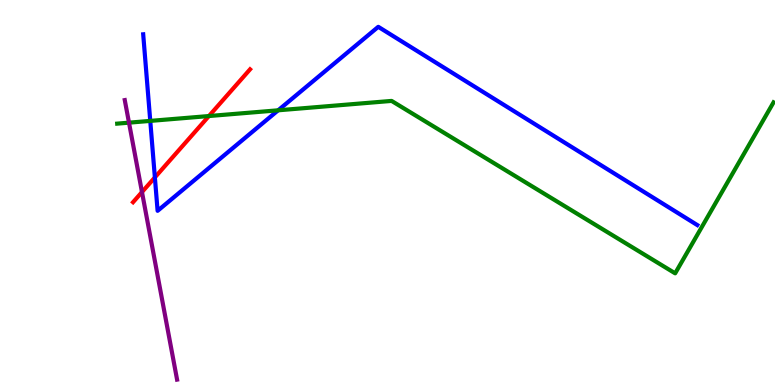[{'lines': ['blue', 'red'], 'intersections': [{'x': 2.0, 'y': 5.39}]}, {'lines': ['green', 'red'], 'intersections': [{'x': 2.7, 'y': 6.99}]}, {'lines': ['purple', 'red'], 'intersections': [{'x': 1.83, 'y': 5.01}]}, {'lines': ['blue', 'green'], 'intersections': [{'x': 1.94, 'y': 6.86}, {'x': 3.59, 'y': 7.13}]}, {'lines': ['blue', 'purple'], 'intersections': []}, {'lines': ['green', 'purple'], 'intersections': [{'x': 1.66, 'y': 6.81}]}]